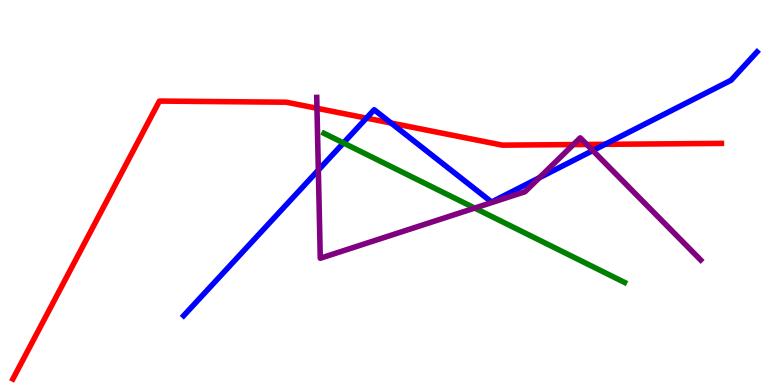[{'lines': ['blue', 'red'], 'intersections': [{'x': 4.73, 'y': 6.93}, {'x': 5.05, 'y': 6.8}, {'x': 7.81, 'y': 6.25}]}, {'lines': ['green', 'red'], 'intersections': []}, {'lines': ['purple', 'red'], 'intersections': [{'x': 4.09, 'y': 7.19}, {'x': 7.4, 'y': 6.24}, {'x': 7.57, 'y': 6.25}]}, {'lines': ['blue', 'green'], 'intersections': [{'x': 4.43, 'y': 6.29}]}, {'lines': ['blue', 'purple'], 'intersections': [{'x': 4.11, 'y': 5.58}, {'x': 6.96, 'y': 5.38}, {'x': 7.65, 'y': 6.09}]}, {'lines': ['green', 'purple'], 'intersections': [{'x': 6.13, 'y': 4.6}]}]